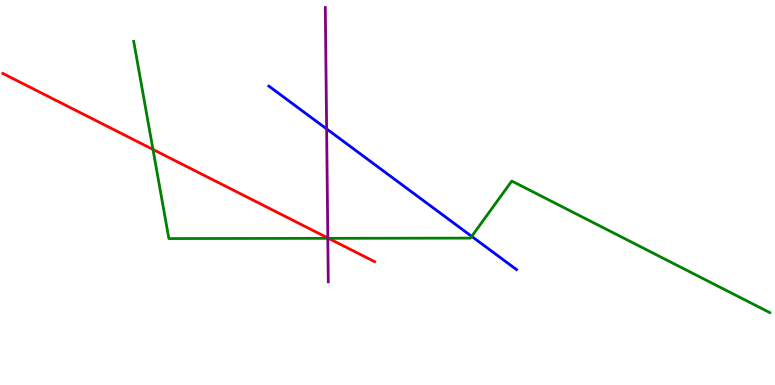[{'lines': ['blue', 'red'], 'intersections': []}, {'lines': ['green', 'red'], 'intersections': [{'x': 1.97, 'y': 6.12}, {'x': 4.24, 'y': 3.81}]}, {'lines': ['purple', 'red'], 'intersections': [{'x': 4.23, 'y': 3.82}]}, {'lines': ['blue', 'green'], 'intersections': [{'x': 6.09, 'y': 3.86}]}, {'lines': ['blue', 'purple'], 'intersections': [{'x': 4.21, 'y': 6.65}]}, {'lines': ['green', 'purple'], 'intersections': [{'x': 4.23, 'y': 3.81}]}]